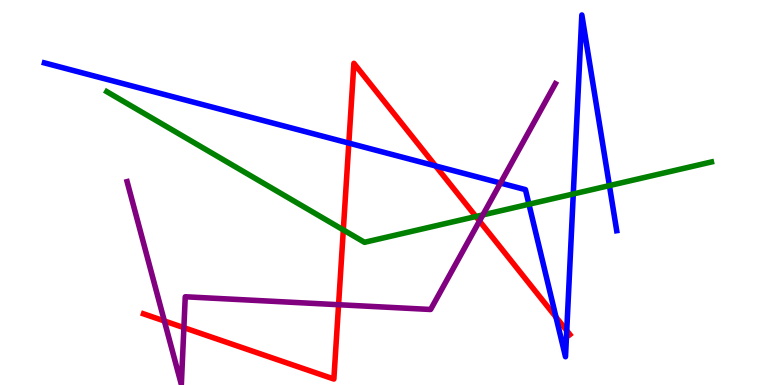[{'lines': ['blue', 'red'], 'intersections': [{'x': 4.5, 'y': 6.28}, {'x': 5.62, 'y': 5.69}, {'x': 7.17, 'y': 1.76}, {'x': 7.31, 'y': 1.41}]}, {'lines': ['green', 'red'], 'intersections': [{'x': 4.43, 'y': 4.03}, {'x': 6.14, 'y': 4.38}]}, {'lines': ['purple', 'red'], 'intersections': [{'x': 2.12, 'y': 1.66}, {'x': 2.37, 'y': 1.49}, {'x': 4.37, 'y': 2.09}, {'x': 6.19, 'y': 4.26}]}, {'lines': ['blue', 'green'], 'intersections': [{'x': 6.83, 'y': 4.7}, {'x': 7.4, 'y': 4.96}, {'x': 7.86, 'y': 5.18}]}, {'lines': ['blue', 'purple'], 'intersections': [{'x': 6.46, 'y': 5.25}]}, {'lines': ['green', 'purple'], 'intersections': [{'x': 6.23, 'y': 4.42}]}]